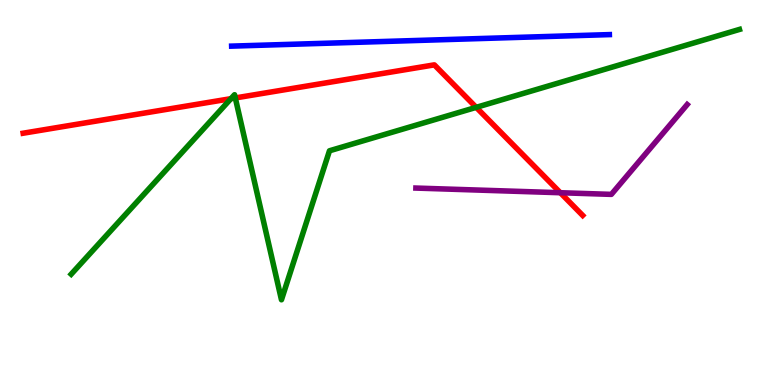[{'lines': ['blue', 'red'], 'intersections': []}, {'lines': ['green', 'red'], 'intersections': [{'x': 2.98, 'y': 7.44}, {'x': 3.04, 'y': 7.46}, {'x': 6.14, 'y': 7.21}]}, {'lines': ['purple', 'red'], 'intersections': [{'x': 7.23, 'y': 4.99}]}, {'lines': ['blue', 'green'], 'intersections': []}, {'lines': ['blue', 'purple'], 'intersections': []}, {'lines': ['green', 'purple'], 'intersections': []}]